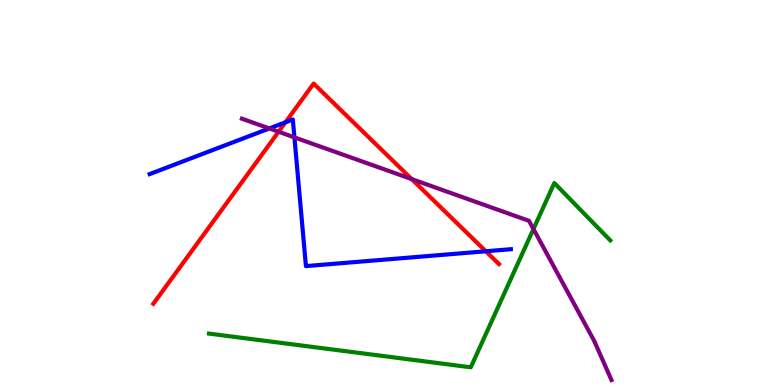[{'lines': ['blue', 'red'], 'intersections': [{'x': 3.68, 'y': 6.82}, {'x': 6.27, 'y': 3.47}]}, {'lines': ['green', 'red'], 'intersections': []}, {'lines': ['purple', 'red'], 'intersections': [{'x': 3.59, 'y': 6.58}, {'x': 5.31, 'y': 5.35}]}, {'lines': ['blue', 'green'], 'intersections': []}, {'lines': ['blue', 'purple'], 'intersections': [{'x': 3.48, 'y': 6.66}, {'x': 3.8, 'y': 6.43}]}, {'lines': ['green', 'purple'], 'intersections': [{'x': 6.88, 'y': 4.05}]}]